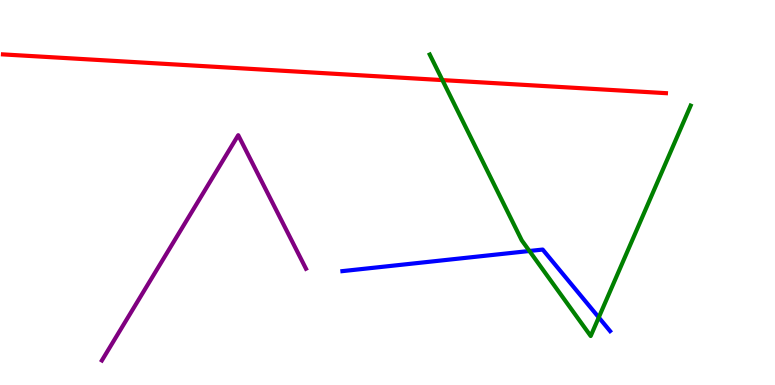[{'lines': ['blue', 'red'], 'intersections': []}, {'lines': ['green', 'red'], 'intersections': [{'x': 5.71, 'y': 7.92}]}, {'lines': ['purple', 'red'], 'intersections': []}, {'lines': ['blue', 'green'], 'intersections': [{'x': 6.83, 'y': 3.48}, {'x': 7.73, 'y': 1.76}]}, {'lines': ['blue', 'purple'], 'intersections': []}, {'lines': ['green', 'purple'], 'intersections': []}]